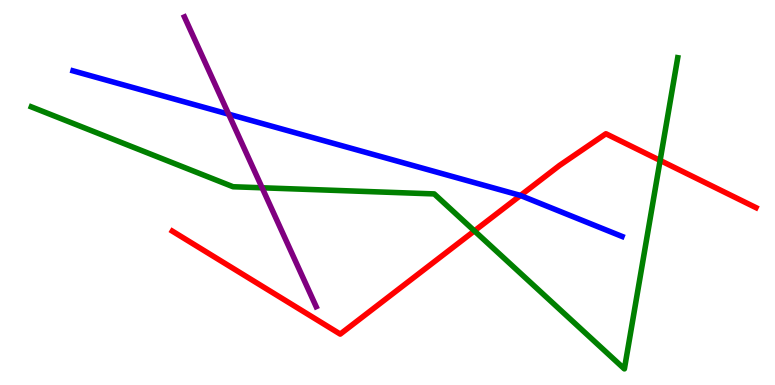[{'lines': ['blue', 'red'], 'intersections': [{'x': 6.72, 'y': 4.92}]}, {'lines': ['green', 'red'], 'intersections': [{'x': 6.12, 'y': 4.0}, {'x': 8.52, 'y': 5.83}]}, {'lines': ['purple', 'red'], 'intersections': []}, {'lines': ['blue', 'green'], 'intersections': []}, {'lines': ['blue', 'purple'], 'intersections': [{'x': 2.95, 'y': 7.03}]}, {'lines': ['green', 'purple'], 'intersections': [{'x': 3.38, 'y': 5.12}]}]